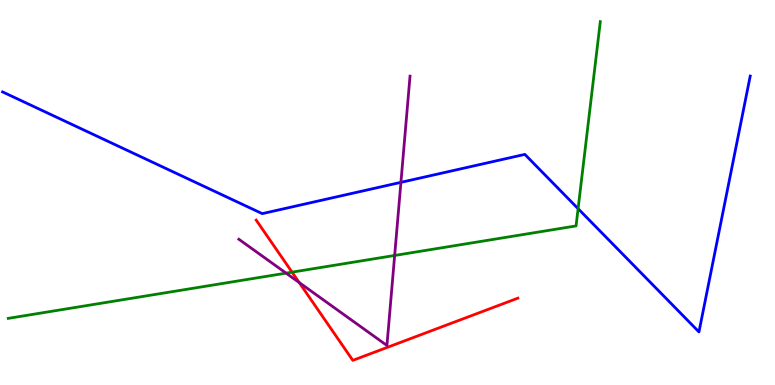[{'lines': ['blue', 'red'], 'intersections': []}, {'lines': ['green', 'red'], 'intersections': [{'x': 3.77, 'y': 2.93}]}, {'lines': ['purple', 'red'], 'intersections': [{'x': 3.86, 'y': 2.66}]}, {'lines': ['blue', 'green'], 'intersections': [{'x': 7.46, 'y': 4.58}]}, {'lines': ['blue', 'purple'], 'intersections': [{'x': 5.17, 'y': 5.26}]}, {'lines': ['green', 'purple'], 'intersections': [{'x': 3.69, 'y': 2.91}, {'x': 5.09, 'y': 3.36}]}]